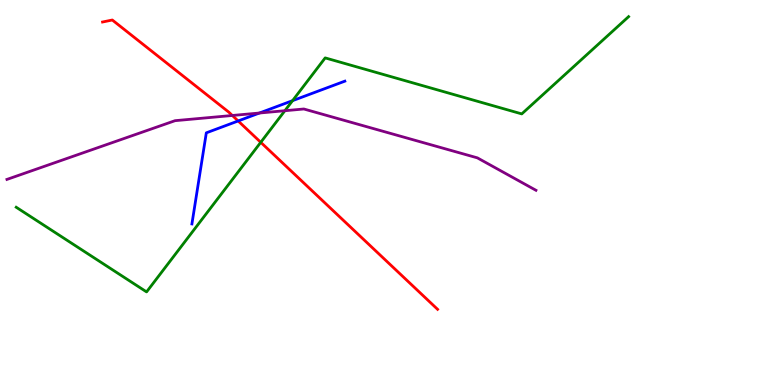[{'lines': ['blue', 'red'], 'intersections': [{'x': 3.07, 'y': 6.86}]}, {'lines': ['green', 'red'], 'intersections': [{'x': 3.36, 'y': 6.3}]}, {'lines': ['purple', 'red'], 'intersections': [{'x': 3.0, 'y': 7.0}]}, {'lines': ['blue', 'green'], 'intersections': [{'x': 3.77, 'y': 7.39}]}, {'lines': ['blue', 'purple'], 'intersections': [{'x': 3.35, 'y': 7.06}]}, {'lines': ['green', 'purple'], 'intersections': [{'x': 3.68, 'y': 7.12}]}]